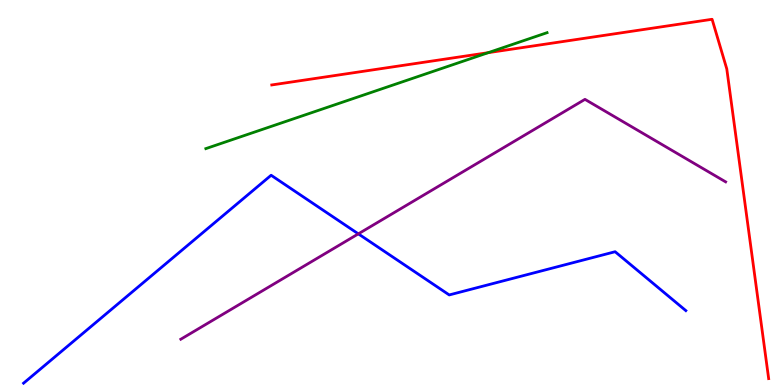[{'lines': ['blue', 'red'], 'intersections': []}, {'lines': ['green', 'red'], 'intersections': [{'x': 6.3, 'y': 8.63}]}, {'lines': ['purple', 'red'], 'intersections': []}, {'lines': ['blue', 'green'], 'intersections': []}, {'lines': ['blue', 'purple'], 'intersections': [{'x': 4.62, 'y': 3.93}]}, {'lines': ['green', 'purple'], 'intersections': []}]